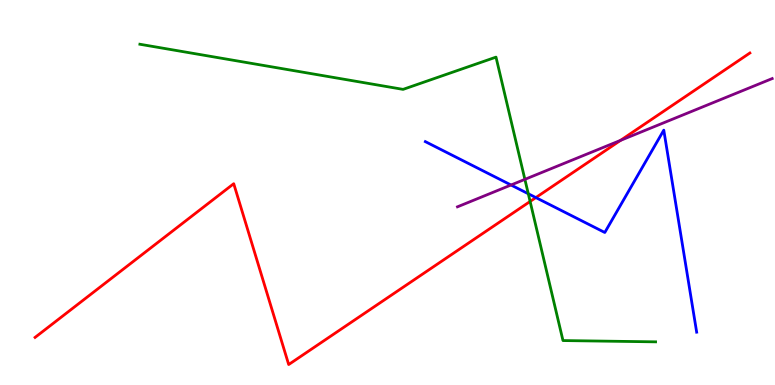[{'lines': ['blue', 'red'], 'intersections': [{'x': 6.91, 'y': 4.87}]}, {'lines': ['green', 'red'], 'intersections': [{'x': 6.84, 'y': 4.77}]}, {'lines': ['purple', 'red'], 'intersections': [{'x': 8.01, 'y': 6.35}]}, {'lines': ['blue', 'green'], 'intersections': [{'x': 6.82, 'y': 4.97}]}, {'lines': ['blue', 'purple'], 'intersections': [{'x': 6.59, 'y': 5.19}]}, {'lines': ['green', 'purple'], 'intersections': [{'x': 6.77, 'y': 5.34}]}]